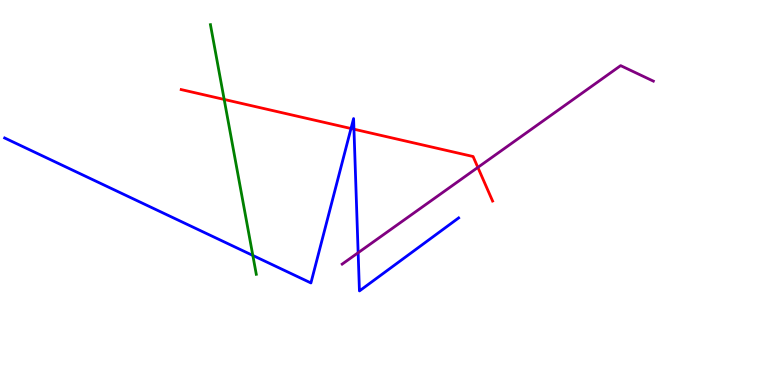[{'lines': ['blue', 'red'], 'intersections': [{'x': 4.53, 'y': 6.66}, {'x': 4.57, 'y': 6.64}]}, {'lines': ['green', 'red'], 'intersections': [{'x': 2.89, 'y': 7.42}]}, {'lines': ['purple', 'red'], 'intersections': [{'x': 6.17, 'y': 5.65}]}, {'lines': ['blue', 'green'], 'intersections': [{'x': 3.26, 'y': 3.36}]}, {'lines': ['blue', 'purple'], 'intersections': [{'x': 4.62, 'y': 3.44}]}, {'lines': ['green', 'purple'], 'intersections': []}]